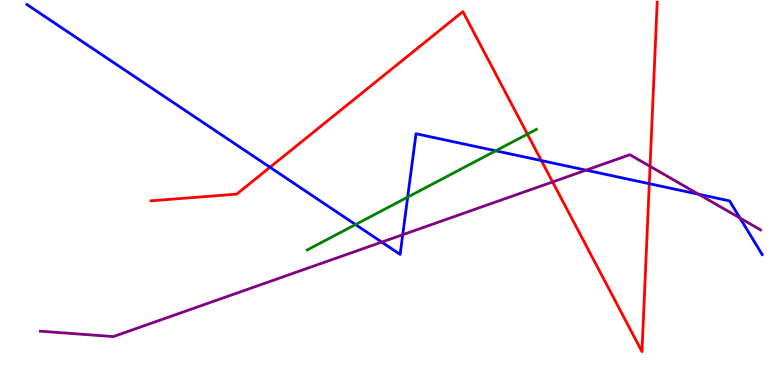[{'lines': ['blue', 'red'], 'intersections': [{'x': 3.48, 'y': 5.66}, {'x': 6.99, 'y': 5.83}, {'x': 8.38, 'y': 5.23}]}, {'lines': ['green', 'red'], 'intersections': [{'x': 6.81, 'y': 6.52}]}, {'lines': ['purple', 'red'], 'intersections': [{'x': 7.13, 'y': 5.27}, {'x': 8.39, 'y': 5.68}]}, {'lines': ['blue', 'green'], 'intersections': [{'x': 4.59, 'y': 4.17}, {'x': 5.26, 'y': 4.88}, {'x': 6.4, 'y': 6.08}]}, {'lines': ['blue', 'purple'], 'intersections': [{'x': 4.93, 'y': 3.71}, {'x': 5.2, 'y': 3.9}, {'x': 7.56, 'y': 5.58}, {'x': 9.01, 'y': 4.95}, {'x': 9.55, 'y': 4.34}]}, {'lines': ['green', 'purple'], 'intersections': []}]